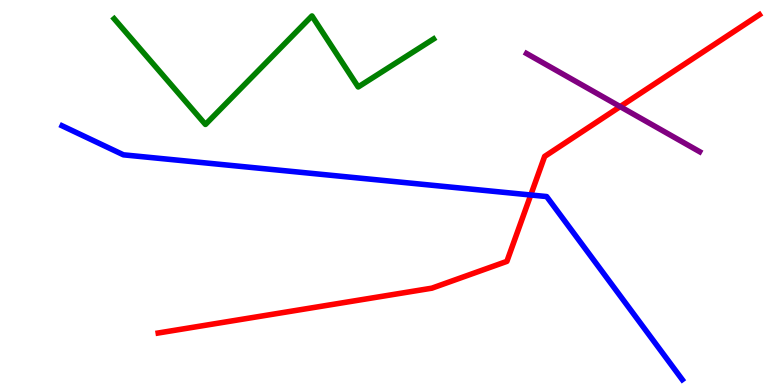[{'lines': ['blue', 'red'], 'intersections': [{'x': 6.85, 'y': 4.94}]}, {'lines': ['green', 'red'], 'intersections': []}, {'lines': ['purple', 'red'], 'intersections': [{'x': 8.0, 'y': 7.23}]}, {'lines': ['blue', 'green'], 'intersections': []}, {'lines': ['blue', 'purple'], 'intersections': []}, {'lines': ['green', 'purple'], 'intersections': []}]